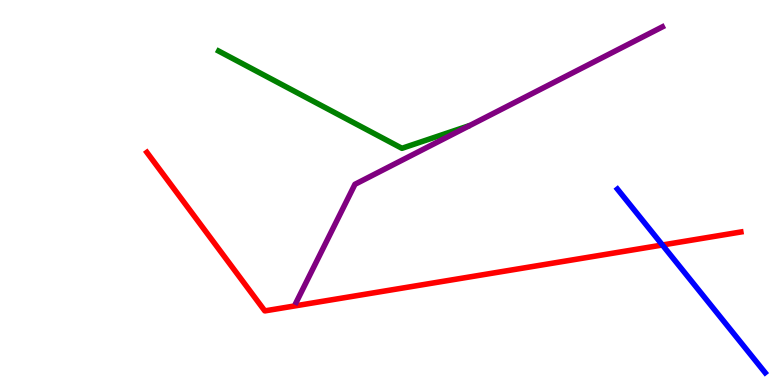[{'lines': ['blue', 'red'], 'intersections': [{'x': 8.55, 'y': 3.64}]}, {'lines': ['green', 'red'], 'intersections': []}, {'lines': ['purple', 'red'], 'intersections': []}, {'lines': ['blue', 'green'], 'intersections': []}, {'lines': ['blue', 'purple'], 'intersections': []}, {'lines': ['green', 'purple'], 'intersections': []}]